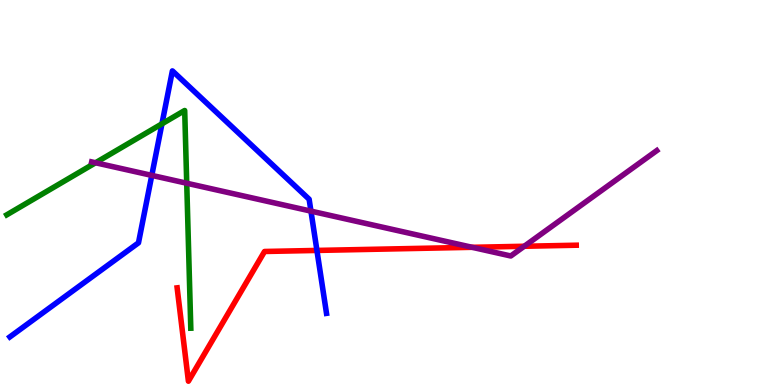[{'lines': ['blue', 'red'], 'intersections': [{'x': 4.09, 'y': 3.5}]}, {'lines': ['green', 'red'], 'intersections': []}, {'lines': ['purple', 'red'], 'intersections': [{'x': 6.09, 'y': 3.58}, {'x': 6.76, 'y': 3.6}]}, {'lines': ['blue', 'green'], 'intersections': [{'x': 2.09, 'y': 6.78}]}, {'lines': ['blue', 'purple'], 'intersections': [{'x': 1.96, 'y': 5.44}, {'x': 4.01, 'y': 4.52}]}, {'lines': ['green', 'purple'], 'intersections': [{'x': 1.23, 'y': 5.77}, {'x': 2.41, 'y': 5.24}]}]